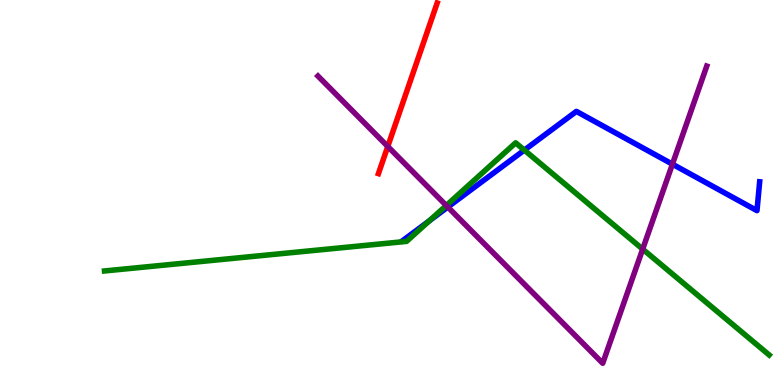[{'lines': ['blue', 'red'], 'intersections': []}, {'lines': ['green', 'red'], 'intersections': []}, {'lines': ['purple', 'red'], 'intersections': [{'x': 5.0, 'y': 6.2}]}, {'lines': ['blue', 'green'], 'intersections': [{'x': 5.54, 'y': 4.27}, {'x': 6.77, 'y': 6.1}]}, {'lines': ['blue', 'purple'], 'intersections': [{'x': 5.78, 'y': 4.62}, {'x': 8.68, 'y': 5.74}]}, {'lines': ['green', 'purple'], 'intersections': [{'x': 5.76, 'y': 4.66}, {'x': 8.29, 'y': 3.53}]}]